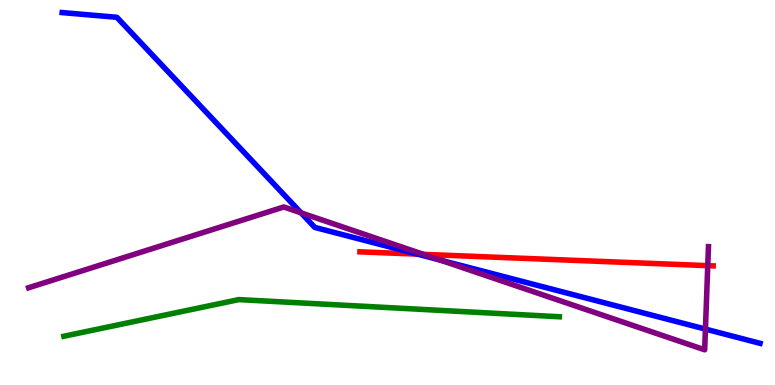[{'lines': ['blue', 'red'], 'intersections': [{'x': 5.39, 'y': 3.4}]}, {'lines': ['green', 'red'], 'intersections': []}, {'lines': ['purple', 'red'], 'intersections': [{'x': 5.46, 'y': 3.39}, {'x': 9.13, 'y': 3.1}]}, {'lines': ['blue', 'green'], 'intersections': []}, {'lines': ['blue', 'purple'], 'intersections': [{'x': 3.88, 'y': 4.47}, {'x': 5.68, 'y': 3.24}, {'x': 9.1, 'y': 1.45}]}, {'lines': ['green', 'purple'], 'intersections': []}]